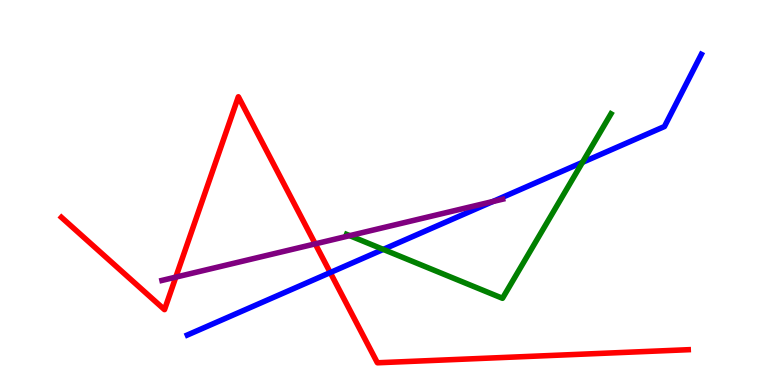[{'lines': ['blue', 'red'], 'intersections': [{'x': 4.26, 'y': 2.92}]}, {'lines': ['green', 'red'], 'intersections': []}, {'lines': ['purple', 'red'], 'intersections': [{'x': 2.27, 'y': 2.8}, {'x': 4.07, 'y': 3.67}]}, {'lines': ['blue', 'green'], 'intersections': [{'x': 4.95, 'y': 3.52}, {'x': 7.52, 'y': 5.78}]}, {'lines': ['blue', 'purple'], 'intersections': [{'x': 6.36, 'y': 4.77}]}, {'lines': ['green', 'purple'], 'intersections': [{'x': 4.51, 'y': 3.88}]}]